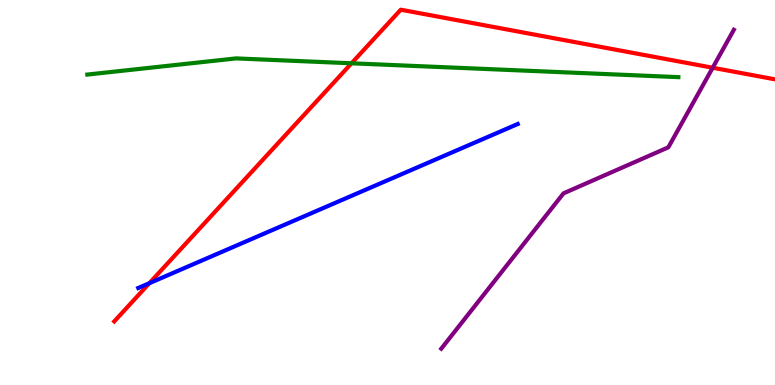[{'lines': ['blue', 'red'], 'intersections': [{'x': 1.93, 'y': 2.64}]}, {'lines': ['green', 'red'], 'intersections': [{'x': 4.54, 'y': 8.36}]}, {'lines': ['purple', 'red'], 'intersections': [{'x': 9.2, 'y': 8.24}]}, {'lines': ['blue', 'green'], 'intersections': []}, {'lines': ['blue', 'purple'], 'intersections': []}, {'lines': ['green', 'purple'], 'intersections': []}]